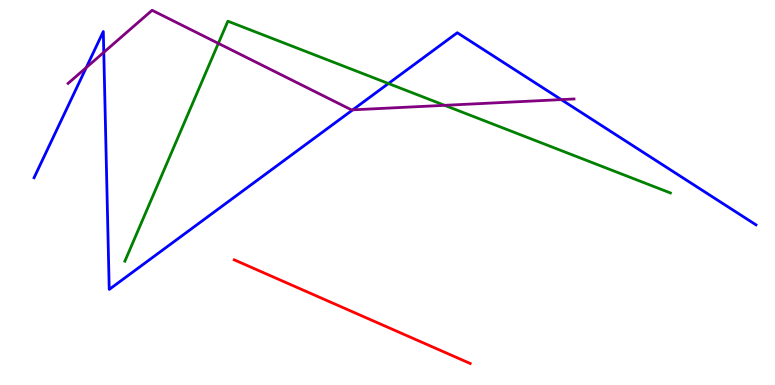[{'lines': ['blue', 'red'], 'intersections': []}, {'lines': ['green', 'red'], 'intersections': []}, {'lines': ['purple', 'red'], 'intersections': []}, {'lines': ['blue', 'green'], 'intersections': [{'x': 5.01, 'y': 7.83}]}, {'lines': ['blue', 'purple'], 'intersections': [{'x': 1.11, 'y': 8.24}, {'x': 1.34, 'y': 8.64}, {'x': 4.55, 'y': 7.15}, {'x': 7.24, 'y': 7.41}]}, {'lines': ['green', 'purple'], 'intersections': [{'x': 2.82, 'y': 8.87}, {'x': 5.74, 'y': 7.26}]}]